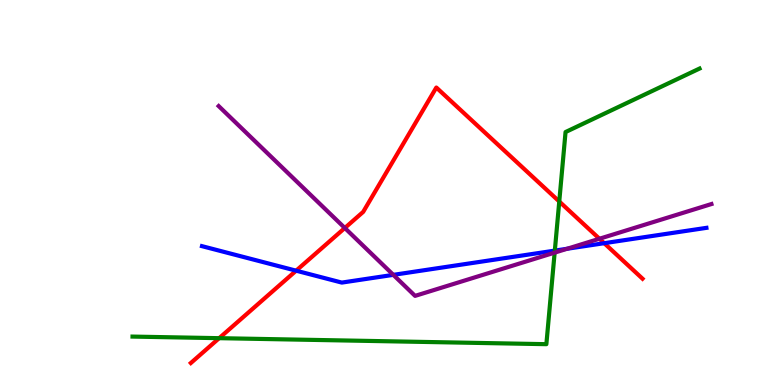[{'lines': ['blue', 'red'], 'intersections': [{'x': 3.82, 'y': 2.97}, {'x': 7.8, 'y': 3.68}]}, {'lines': ['green', 'red'], 'intersections': [{'x': 2.83, 'y': 1.22}, {'x': 7.22, 'y': 4.77}]}, {'lines': ['purple', 'red'], 'intersections': [{'x': 4.45, 'y': 4.08}, {'x': 7.73, 'y': 3.8}]}, {'lines': ['blue', 'green'], 'intersections': [{'x': 7.16, 'y': 3.49}]}, {'lines': ['blue', 'purple'], 'intersections': [{'x': 5.08, 'y': 2.86}, {'x': 7.32, 'y': 3.54}]}, {'lines': ['green', 'purple'], 'intersections': [{'x': 7.16, 'y': 3.44}]}]